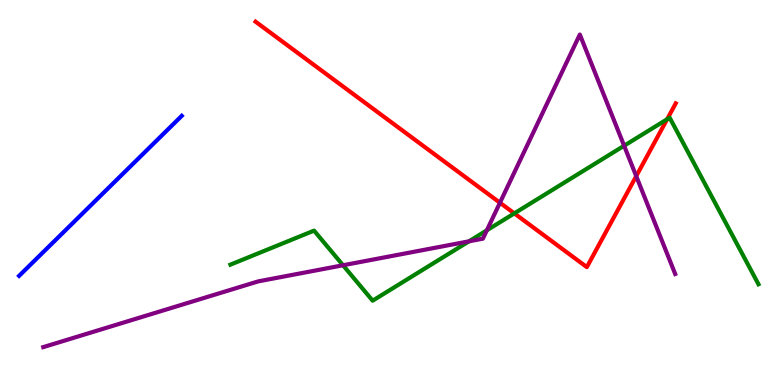[{'lines': ['blue', 'red'], 'intersections': []}, {'lines': ['green', 'red'], 'intersections': [{'x': 6.64, 'y': 4.46}, {'x': 8.61, 'y': 6.9}]}, {'lines': ['purple', 'red'], 'intersections': [{'x': 6.45, 'y': 4.73}, {'x': 8.21, 'y': 5.42}]}, {'lines': ['blue', 'green'], 'intersections': []}, {'lines': ['blue', 'purple'], 'intersections': []}, {'lines': ['green', 'purple'], 'intersections': [{'x': 4.43, 'y': 3.11}, {'x': 6.05, 'y': 3.73}, {'x': 6.28, 'y': 4.02}, {'x': 8.05, 'y': 6.21}]}]